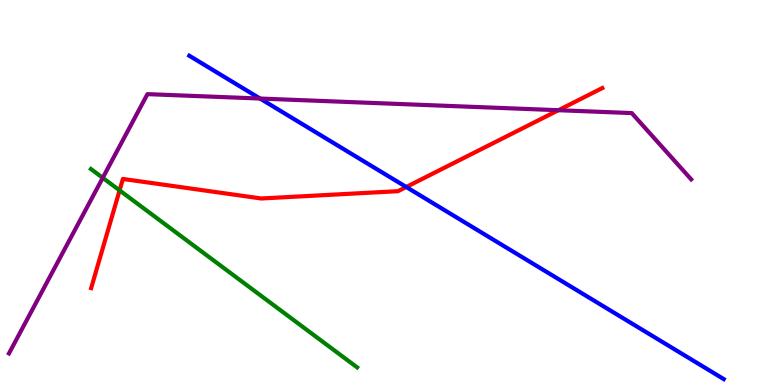[{'lines': ['blue', 'red'], 'intersections': [{'x': 5.24, 'y': 5.14}]}, {'lines': ['green', 'red'], 'intersections': [{'x': 1.54, 'y': 5.06}]}, {'lines': ['purple', 'red'], 'intersections': [{'x': 7.21, 'y': 7.14}]}, {'lines': ['blue', 'green'], 'intersections': []}, {'lines': ['blue', 'purple'], 'intersections': [{'x': 3.36, 'y': 7.44}]}, {'lines': ['green', 'purple'], 'intersections': [{'x': 1.33, 'y': 5.38}]}]